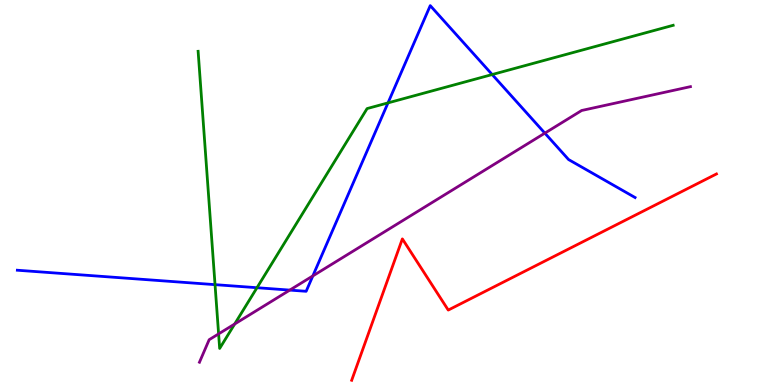[{'lines': ['blue', 'red'], 'intersections': []}, {'lines': ['green', 'red'], 'intersections': []}, {'lines': ['purple', 'red'], 'intersections': []}, {'lines': ['blue', 'green'], 'intersections': [{'x': 2.77, 'y': 2.61}, {'x': 3.32, 'y': 2.53}, {'x': 5.01, 'y': 7.33}, {'x': 6.35, 'y': 8.06}]}, {'lines': ['blue', 'purple'], 'intersections': [{'x': 3.74, 'y': 2.46}, {'x': 4.04, 'y': 2.83}, {'x': 7.03, 'y': 6.54}]}, {'lines': ['green', 'purple'], 'intersections': [{'x': 2.82, 'y': 1.33}, {'x': 3.03, 'y': 1.58}]}]